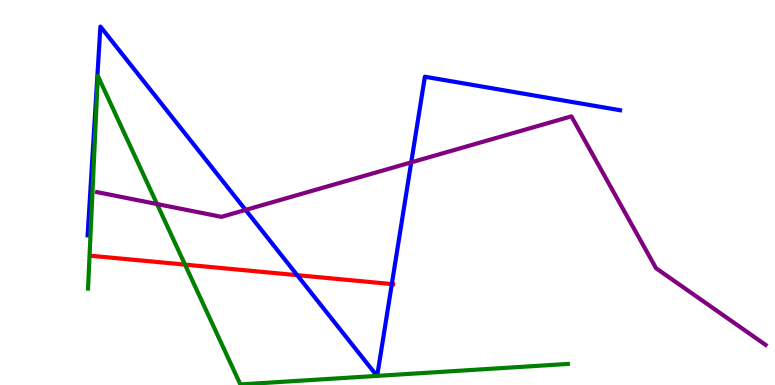[{'lines': ['blue', 'red'], 'intersections': [{'x': 3.84, 'y': 2.85}, {'x': 5.06, 'y': 2.62}]}, {'lines': ['green', 'red'], 'intersections': [{'x': 2.39, 'y': 3.13}]}, {'lines': ['purple', 'red'], 'intersections': []}, {'lines': ['blue', 'green'], 'intersections': [{'x': 4.86, 'y': 0.237}, {'x': 4.87, 'y': 0.237}]}, {'lines': ['blue', 'purple'], 'intersections': [{'x': 3.17, 'y': 4.55}, {'x': 5.31, 'y': 5.78}]}, {'lines': ['green', 'purple'], 'intersections': [{'x': 2.03, 'y': 4.7}]}]